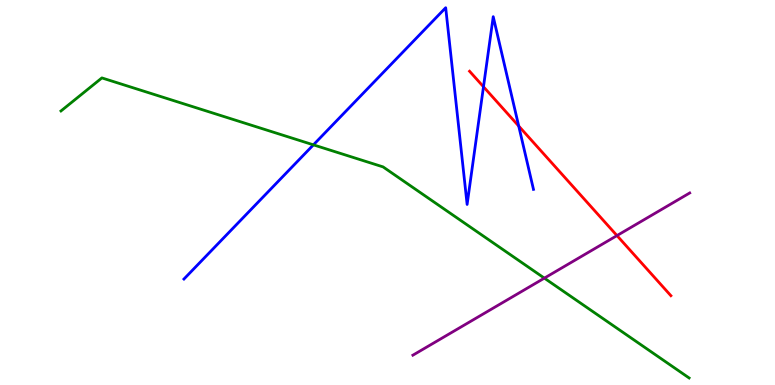[{'lines': ['blue', 'red'], 'intersections': [{'x': 6.24, 'y': 7.75}, {'x': 6.69, 'y': 6.73}]}, {'lines': ['green', 'red'], 'intersections': []}, {'lines': ['purple', 'red'], 'intersections': [{'x': 7.96, 'y': 3.88}]}, {'lines': ['blue', 'green'], 'intersections': [{'x': 4.04, 'y': 6.24}]}, {'lines': ['blue', 'purple'], 'intersections': []}, {'lines': ['green', 'purple'], 'intersections': [{'x': 7.02, 'y': 2.78}]}]